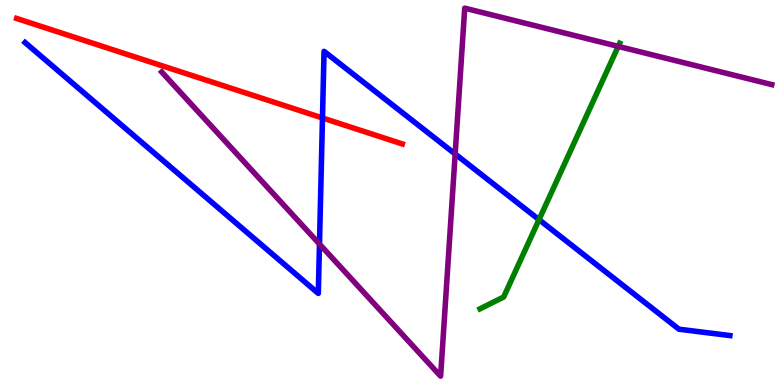[{'lines': ['blue', 'red'], 'intersections': [{'x': 4.16, 'y': 6.94}]}, {'lines': ['green', 'red'], 'intersections': []}, {'lines': ['purple', 'red'], 'intersections': []}, {'lines': ['blue', 'green'], 'intersections': [{'x': 6.96, 'y': 4.29}]}, {'lines': ['blue', 'purple'], 'intersections': [{'x': 4.12, 'y': 3.66}, {'x': 5.87, 'y': 6.0}]}, {'lines': ['green', 'purple'], 'intersections': [{'x': 7.98, 'y': 8.8}]}]